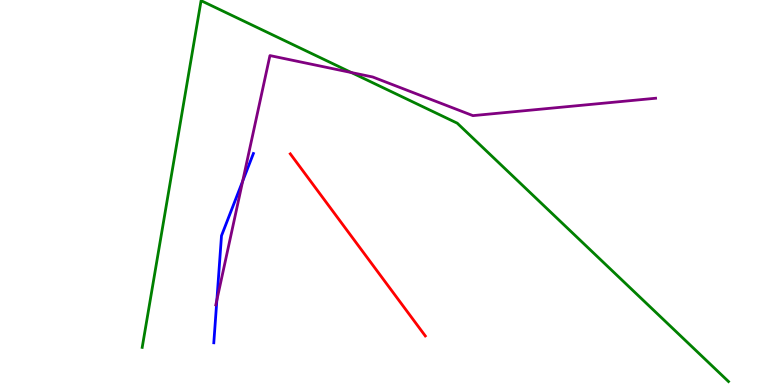[{'lines': ['blue', 'red'], 'intersections': []}, {'lines': ['green', 'red'], 'intersections': []}, {'lines': ['purple', 'red'], 'intersections': []}, {'lines': ['blue', 'green'], 'intersections': []}, {'lines': ['blue', 'purple'], 'intersections': [{'x': 2.8, 'y': 2.21}, {'x': 3.13, 'y': 5.3}]}, {'lines': ['green', 'purple'], 'intersections': [{'x': 4.53, 'y': 8.12}]}]